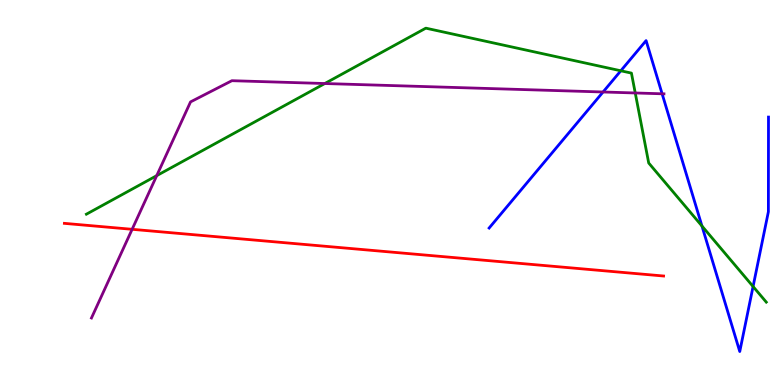[{'lines': ['blue', 'red'], 'intersections': []}, {'lines': ['green', 'red'], 'intersections': []}, {'lines': ['purple', 'red'], 'intersections': [{'x': 1.7, 'y': 4.04}]}, {'lines': ['blue', 'green'], 'intersections': [{'x': 8.01, 'y': 8.16}, {'x': 9.06, 'y': 4.13}, {'x': 9.72, 'y': 2.56}]}, {'lines': ['blue', 'purple'], 'intersections': [{'x': 7.78, 'y': 7.61}, {'x': 8.54, 'y': 7.56}]}, {'lines': ['green', 'purple'], 'intersections': [{'x': 2.02, 'y': 5.44}, {'x': 4.19, 'y': 7.83}, {'x': 8.2, 'y': 7.59}]}]